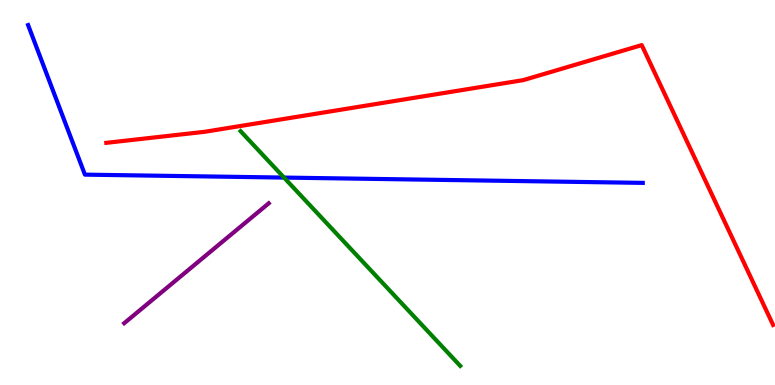[{'lines': ['blue', 'red'], 'intersections': []}, {'lines': ['green', 'red'], 'intersections': []}, {'lines': ['purple', 'red'], 'intersections': []}, {'lines': ['blue', 'green'], 'intersections': [{'x': 3.66, 'y': 5.39}]}, {'lines': ['blue', 'purple'], 'intersections': []}, {'lines': ['green', 'purple'], 'intersections': []}]